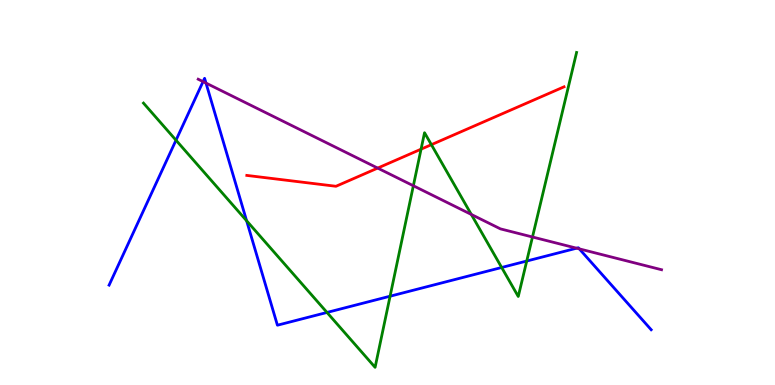[{'lines': ['blue', 'red'], 'intersections': []}, {'lines': ['green', 'red'], 'intersections': [{'x': 5.43, 'y': 6.13}, {'x': 5.57, 'y': 6.24}]}, {'lines': ['purple', 'red'], 'intersections': [{'x': 4.87, 'y': 5.63}]}, {'lines': ['blue', 'green'], 'intersections': [{'x': 2.27, 'y': 6.36}, {'x': 3.18, 'y': 4.27}, {'x': 4.22, 'y': 1.88}, {'x': 5.03, 'y': 2.31}, {'x': 6.47, 'y': 3.05}, {'x': 6.8, 'y': 3.22}]}, {'lines': ['blue', 'purple'], 'intersections': [{'x': 2.62, 'y': 7.88}, {'x': 2.66, 'y': 7.84}, {'x': 7.44, 'y': 3.55}, {'x': 7.48, 'y': 3.54}]}, {'lines': ['green', 'purple'], 'intersections': [{'x': 5.33, 'y': 5.18}, {'x': 6.08, 'y': 4.43}, {'x': 6.87, 'y': 3.84}]}]